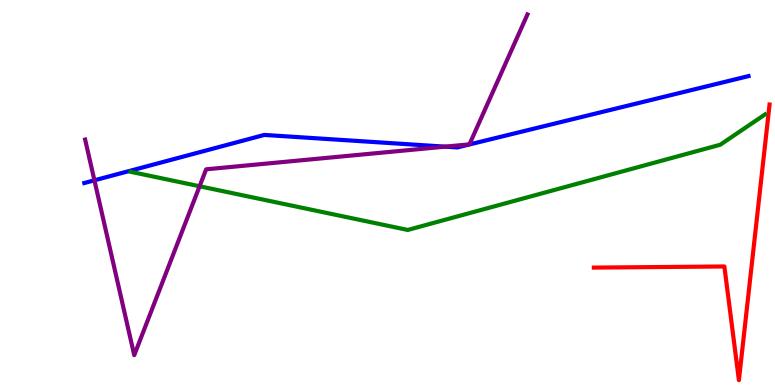[{'lines': ['blue', 'red'], 'intersections': []}, {'lines': ['green', 'red'], 'intersections': []}, {'lines': ['purple', 'red'], 'intersections': []}, {'lines': ['blue', 'green'], 'intersections': []}, {'lines': ['blue', 'purple'], 'intersections': [{'x': 1.22, 'y': 5.32}, {'x': 5.74, 'y': 6.19}]}, {'lines': ['green', 'purple'], 'intersections': [{'x': 2.58, 'y': 5.16}]}]